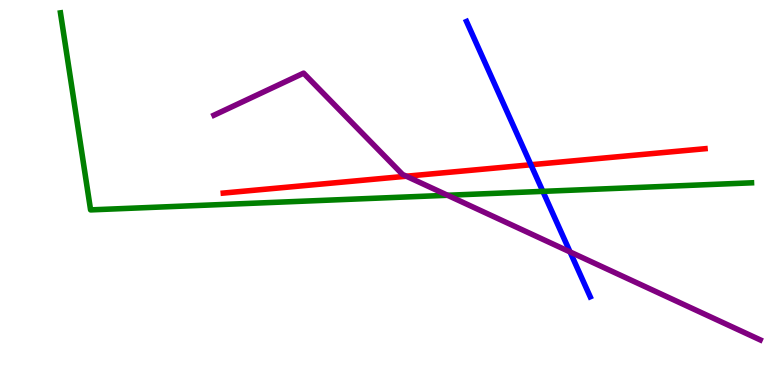[{'lines': ['blue', 'red'], 'intersections': [{'x': 6.85, 'y': 5.72}]}, {'lines': ['green', 'red'], 'intersections': []}, {'lines': ['purple', 'red'], 'intersections': [{'x': 5.24, 'y': 5.42}]}, {'lines': ['blue', 'green'], 'intersections': [{'x': 7.0, 'y': 5.03}]}, {'lines': ['blue', 'purple'], 'intersections': [{'x': 7.36, 'y': 3.46}]}, {'lines': ['green', 'purple'], 'intersections': [{'x': 5.77, 'y': 4.93}]}]